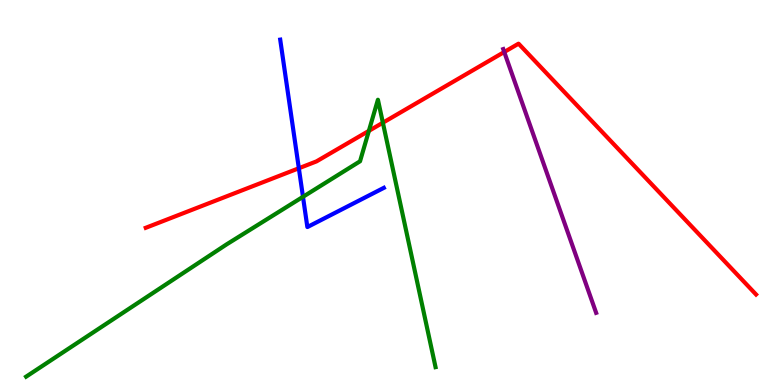[{'lines': ['blue', 'red'], 'intersections': [{'x': 3.86, 'y': 5.63}]}, {'lines': ['green', 'red'], 'intersections': [{'x': 4.76, 'y': 6.6}, {'x': 4.94, 'y': 6.81}]}, {'lines': ['purple', 'red'], 'intersections': [{'x': 6.51, 'y': 8.65}]}, {'lines': ['blue', 'green'], 'intersections': [{'x': 3.91, 'y': 4.89}]}, {'lines': ['blue', 'purple'], 'intersections': []}, {'lines': ['green', 'purple'], 'intersections': []}]